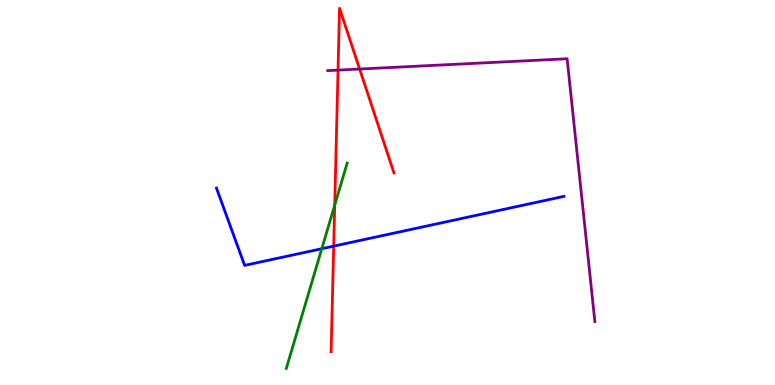[{'lines': ['blue', 'red'], 'intersections': [{'x': 4.31, 'y': 3.61}]}, {'lines': ['green', 'red'], 'intersections': [{'x': 4.32, 'y': 4.67}]}, {'lines': ['purple', 'red'], 'intersections': [{'x': 4.36, 'y': 8.18}, {'x': 4.64, 'y': 8.21}]}, {'lines': ['blue', 'green'], 'intersections': [{'x': 4.15, 'y': 3.54}]}, {'lines': ['blue', 'purple'], 'intersections': []}, {'lines': ['green', 'purple'], 'intersections': []}]